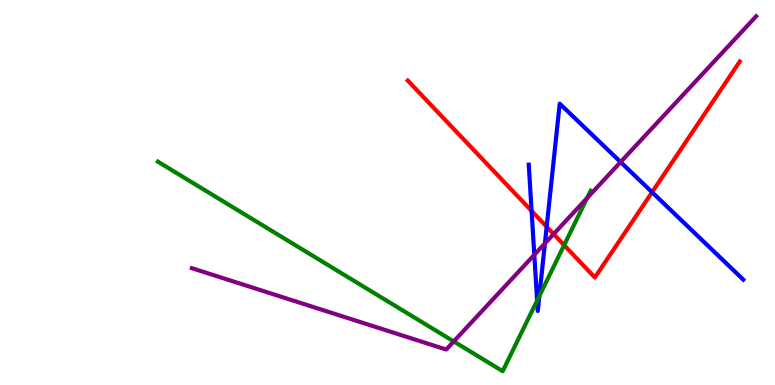[{'lines': ['blue', 'red'], 'intersections': [{'x': 6.86, 'y': 4.52}, {'x': 7.05, 'y': 4.11}, {'x': 8.41, 'y': 5.01}]}, {'lines': ['green', 'red'], 'intersections': [{'x': 7.28, 'y': 3.63}]}, {'lines': ['purple', 'red'], 'intersections': [{'x': 7.14, 'y': 3.92}]}, {'lines': ['blue', 'green'], 'intersections': [{'x': 6.93, 'y': 2.19}, {'x': 6.96, 'y': 2.31}]}, {'lines': ['blue', 'purple'], 'intersections': [{'x': 6.89, 'y': 3.38}, {'x': 7.03, 'y': 3.68}, {'x': 8.01, 'y': 5.79}]}, {'lines': ['green', 'purple'], 'intersections': [{'x': 5.85, 'y': 1.13}, {'x': 7.58, 'y': 4.86}]}]